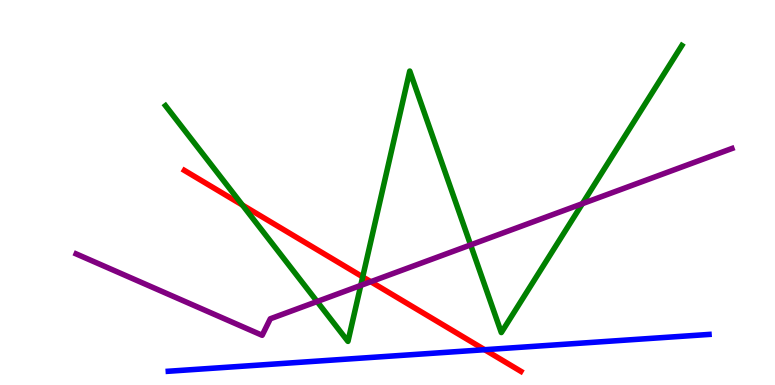[{'lines': ['blue', 'red'], 'intersections': [{'x': 6.25, 'y': 0.917}]}, {'lines': ['green', 'red'], 'intersections': [{'x': 3.13, 'y': 4.67}, {'x': 4.68, 'y': 2.81}]}, {'lines': ['purple', 'red'], 'intersections': [{'x': 4.78, 'y': 2.68}]}, {'lines': ['blue', 'green'], 'intersections': []}, {'lines': ['blue', 'purple'], 'intersections': []}, {'lines': ['green', 'purple'], 'intersections': [{'x': 4.09, 'y': 2.17}, {'x': 4.65, 'y': 2.59}, {'x': 6.07, 'y': 3.64}, {'x': 7.51, 'y': 4.71}]}]